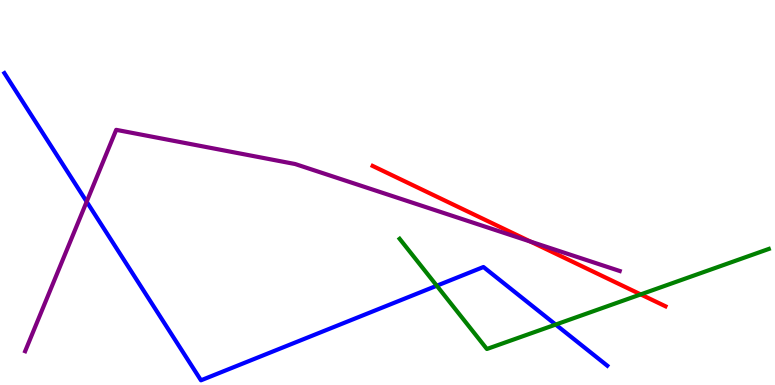[{'lines': ['blue', 'red'], 'intersections': []}, {'lines': ['green', 'red'], 'intersections': [{'x': 8.27, 'y': 2.35}]}, {'lines': ['purple', 'red'], 'intersections': [{'x': 6.85, 'y': 3.72}]}, {'lines': ['blue', 'green'], 'intersections': [{'x': 5.64, 'y': 2.58}, {'x': 7.17, 'y': 1.57}]}, {'lines': ['blue', 'purple'], 'intersections': [{'x': 1.12, 'y': 4.76}]}, {'lines': ['green', 'purple'], 'intersections': []}]